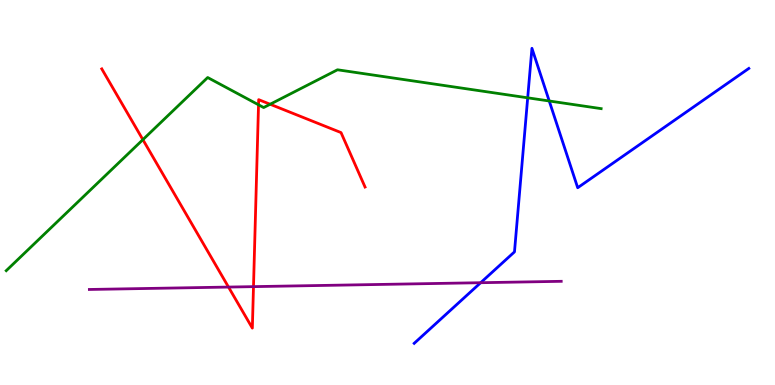[{'lines': ['blue', 'red'], 'intersections': []}, {'lines': ['green', 'red'], 'intersections': [{'x': 1.84, 'y': 6.37}, {'x': 3.34, 'y': 7.28}, {'x': 3.49, 'y': 7.29}]}, {'lines': ['purple', 'red'], 'intersections': [{'x': 2.95, 'y': 2.54}, {'x': 3.27, 'y': 2.55}]}, {'lines': ['blue', 'green'], 'intersections': [{'x': 6.81, 'y': 7.46}, {'x': 7.09, 'y': 7.38}]}, {'lines': ['blue', 'purple'], 'intersections': [{'x': 6.2, 'y': 2.66}]}, {'lines': ['green', 'purple'], 'intersections': []}]